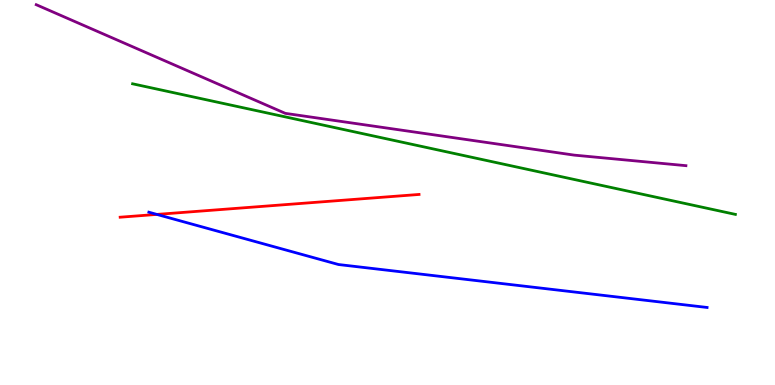[{'lines': ['blue', 'red'], 'intersections': [{'x': 2.02, 'y': 4.43}]}, {'lines': ['green', 'red'], 'intersections': []}, {'lines': ['purple', 'red'], 'intersections': []}, {'lines': ['blue', 'green'], 'intersections': []}, {'lines': ['blue', 'purple'], 'intersections': []}, {'lines': ['green', 'purple'], 'intersections': []}]